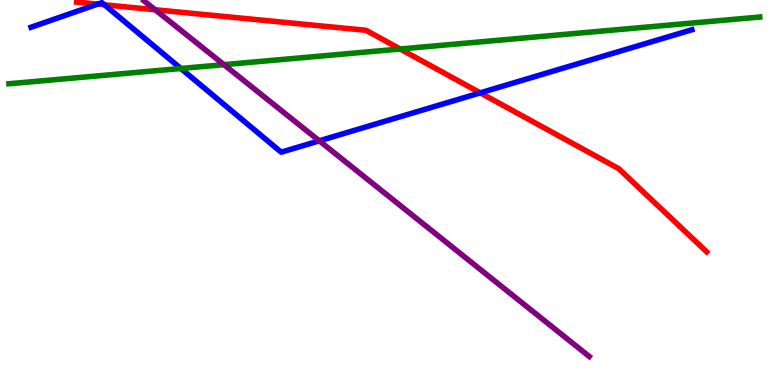[{'lines': ['blue', 'red'], 'intersections': [{'x': 1.26, 'y': 9.89}, {'x': 1.35, 'y': 9.88}, {'x': 6.2, 'y': 7.59}]}, {'lines': ['green', 'red'], 'intersections': [{'x': 5.16, 'y': 8.73}]}, {'lines': ['purple', 'red'], 'intersections': [{'x': 2.0, 'y': 9.75}]}, {'lines': ['blue', 'green'], 'intersections': [{'x': 2.33, 'y': 8.22}]}, {'lines': ['blue', 'purple'], 'intersections': [{'x': 4.12, 'y': 6.34}]}, {'lines': ['green', 'purple'], 'intersections': [{'x': 2.89, 'y': 8.32}]}]